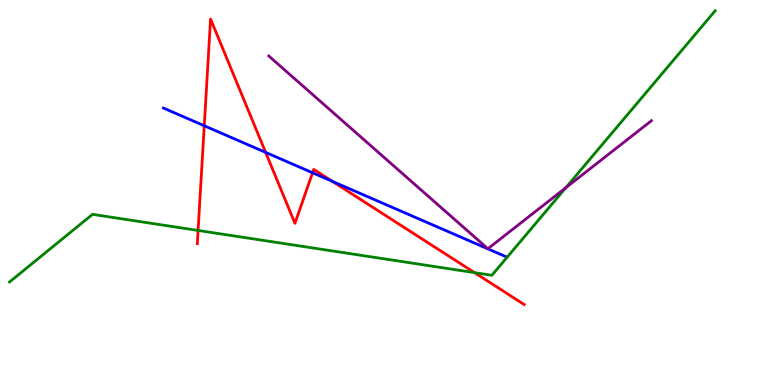[{'lines': ['blue', 'red'], 'intersections': [{'x': 2.64, 'y': 6.73}, {'x': 3.43, 'y': 6.04}, {'x': 4.03, 'y': 5.51}, {'x': 4.29, 'y': 5.29}]}, {'lines': ['green', 'red'], 'intersections': [{'x': 2.56, 'y': 4.01}, {'x': 6.12, 'y': 2.92}]}, {'lines': ['purple', 'red'], 'intersections': []}, {'lines': ['blue', 'green'], 'intersections': []}, {'lines': ['blue', 'purple'], 'intersections': []}, {'lines': ['green', 'purple'], 'intersections': [{'x': 7.3, 'y': 5.12}]}]